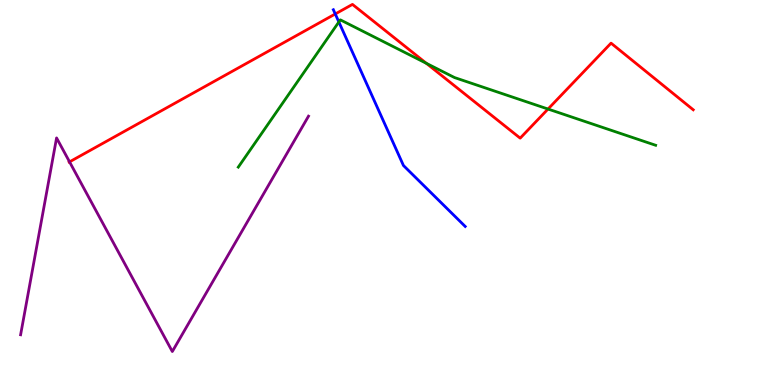[{'lines': ['blue', 'red'], 'intersections': [{'x': 4.33, 'y': 9.64}]}, {'lines': ['green', 'red'], 'intersections': [{'x': 5.5, 'y': 8.36}, {'x': 7.07, 'y': 7.17}]}, {'lines': ['purple', 'red'], 'intersections': [{'x': 0.897, 'y': 5.8}]}, {'lines': ['blue', 'green'], 'intersections': [{'x': 4.37, 'y': 9.43}]}, {'lines': ['blue', 'purple'], 'intersections': []}, {'lines': ['green', 'purple'], 'intersections': []}]